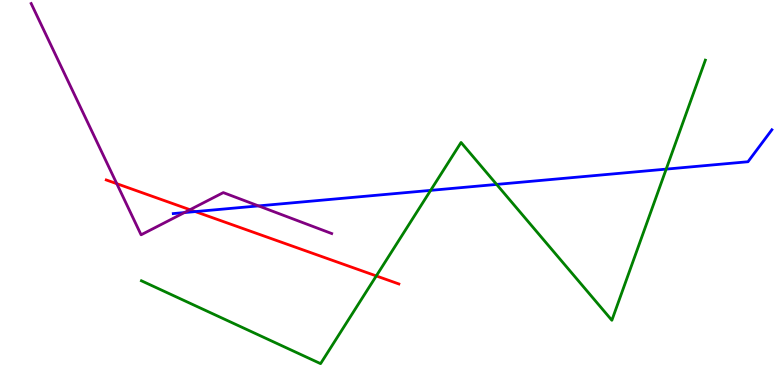[{'lines': ['blue', 'red'], 'intersections': [{'x': 2.52, 'y': 4.5}]}, {'lines': ['green', 'red'], 'intersections': [{'x': 4.86, 'y': 2.83}]}, {'lines': ['purple', 'red'], 'intersections': [{'x': 1.51, 'y': 5.23}, {'x': 2.45, 'y': 4.55}]}, {'lines': ['blue', 'green'], 'intersections': [{'x': 5.56, 'y': 5.06}, {'x': 6.41, 'y': 5.21}, {'x': 8.6, 'y': 5.61}]}, {'lines': ['blue', 'purple'], 'intersections': [{'x': 2.38, 'y': 4.48}, {'x': 3.34, 'y': 4.65}]}, {'lines': ['green', 'purple'], 'intersections': []}]